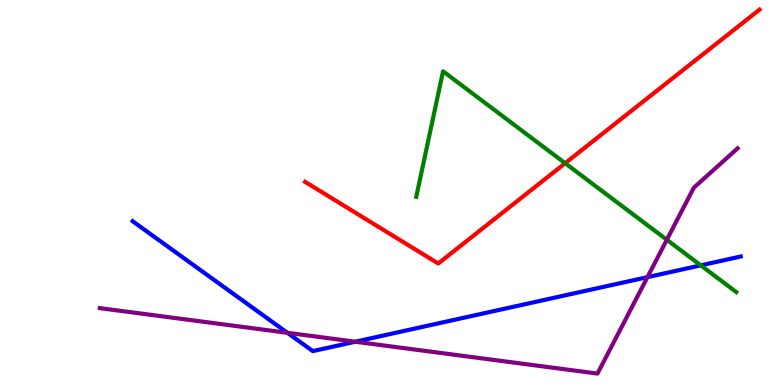[{'lines': ['blue', 'red'], 'intersections': []}, {'lines': ['green', 'red'], 'intersections': [{'x': 7.29, 'y': 5.76}]}, {'lines': ['purple', 'red'], 'intersections': []}, {'lines': ['blue', 'green'], 'intersections': [{'x': 9.04, 'y': 3.11}]}, {'lines': ['blue', 'purple'], 'intersections': [{'x': 3.71, 'y': 1.36}, {'x': 4.58, 'y': 1.12}, {'x': 8.35, 'y': 2.8}]}, {'lines': ['green', 'purple'], 'intersections': [{'x': 8.6, 'y': 3.77}]}]